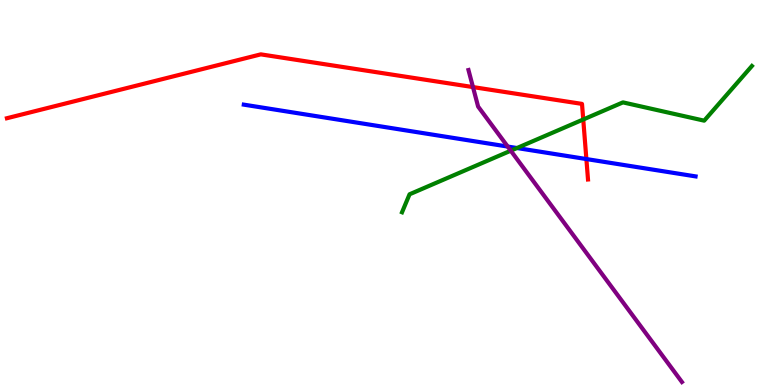[{'lines': ['blue', 'red'], 'intersections': [{'x': 7.57, 'y': 5.87}]}, {'lines': ['green', 'red'], 'intersections': [{'x': 7.53, 'y': 6.9}]}, {'lines': ['purple', 'red'], 'intersections': [{'x': 6.1, 'y': 7.74}]}, {'lines': ['blue', 'green'], 'intersections': [{'x': 6.67, 'y': 6.16}]}, {'lines': ['blue', 'purple'], 'intersections': [{'x': 6.55, 'y': 6.19}]}, {'lines': ['green', 'purple'], 'intersections': [{'x': 6.59, 'y': 6.09}]}]